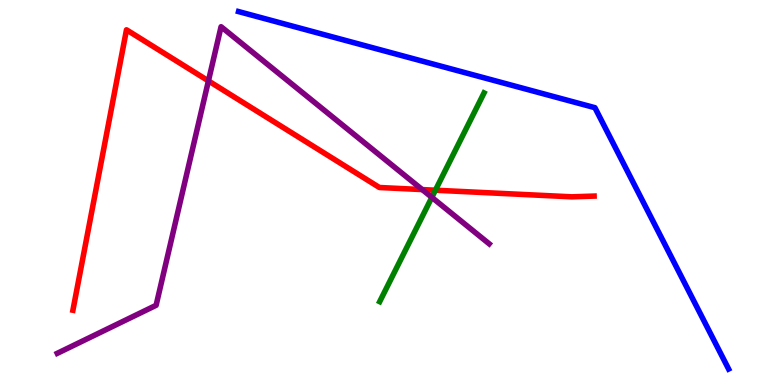[{'lines': ['blue', 'red'], 'intersections': []}, {'lines': ['green', 'red'], 'intersections': [{'x': 5.62, 'y': 5.06}]}, {'lines': ['purple', 'red'], 'intersections': [{'x': 2.69, 'y': 7.9}, {'x': 5.45, 'y': 5.08}]}, {'lines': ['blue', 'green'], 'intersections': []}, {'lines': ['blue', 'purple'], 'intersections': []}, {'lines': ['green', 'purple'], 'intersections': [{'x': 5.57, 'y': 4.87}]}]